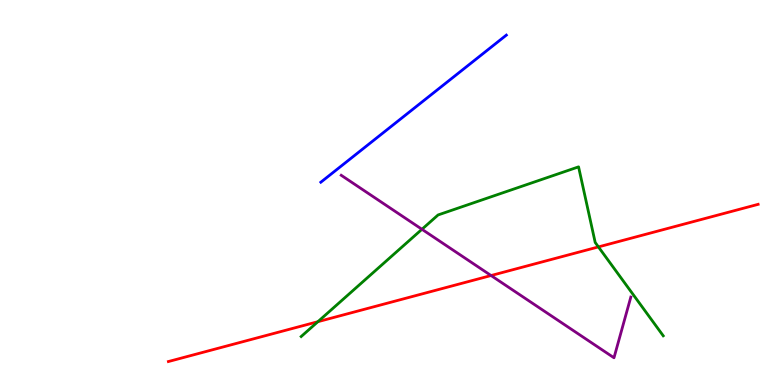[{'lines': ['blue', 'red'], 'intersections': []}, {'lines': ['green', 'red'], 'intersections': [{'x': 4.1, 'y': 1.64}, {'x': 7.72, 'y': 3.59}]}, {'lines': ['purple', 'red'], 'intersections': [{'x': 6.34, 'y': 2.84}]}, {'lines': ['blue', 'green'], 'intersections': []}, {'lines': ['blue', 'purple'], 'intersections': []}, {'lines': ['green', 'purple'], 'intersections': [{'x': 5.44, 'y': 4.04}]}]